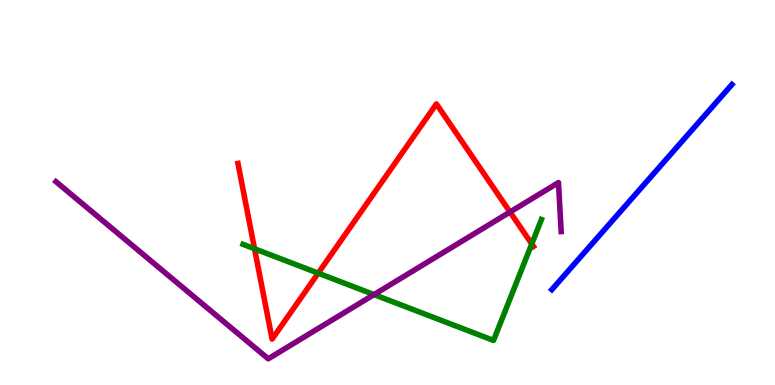[{'lines': ['blue', 'red'], 'intersections': []}, {'lines': ['green', 'red'], 'intersections': [{'x': 3.28, 'y': 3.54}, {'x': 4.11, 'y': 2.9}, {'x': 6.86, 'y': 3.66}]}, {'lines': ['purple', 'red'], 'intersections': [{'x': 6.58, 'y': 4.49}]}, {'lines': ['blue', 'green'], 'intersections': []}, {'lines': ['blue', 'purple'], 'intersections': []}, {'lines': ['green', 'purple'], 'intersections': [{'x': 4.83, 'y': 2.35}]}]